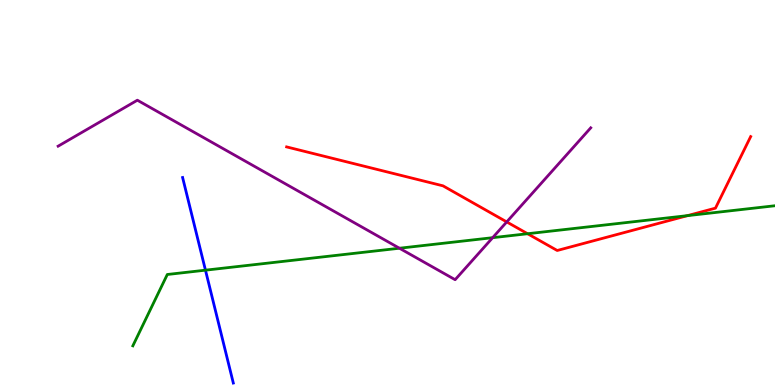[{'lines': ['blue', 'red'], 'intersections': []}, {'lines': ['green', 'red'], 'intersections': [{'x': 6.81, 'y': 3.93}, {'x': 8.87, 'y': 4.4}]}, {'lines': ['purple', 'red'], 'intersections': [{'x': 6.54, 'y': 4.24}]}, {'lines': ['blue', 'green'], 'intersections': [{'x': 2.65, 'y': 2.98}]}, {'lines': ['blue', 'purple'], 'intersections': []}, {'lines': ['green', 'purple'], 'intersections': [{'x': 5.15, 'y': 3.55}, {'x': 6.36, 'y': 3.83}]}]